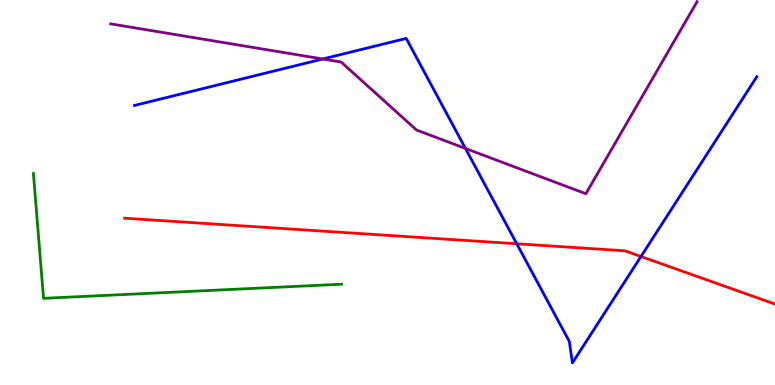[{'lines': ['blue', 'red'], 'intersections': [{'x': 6.67, 'y': 3.67}, {'x': 8.27, 'y': 3.34}]}, {'lines': ['green', 'red'], 'intersections': []}, {'lines': ['purple', 'red'], 'intersections': []}, {'lines': ['blue', 'green'], 'intersections': []}, {'lines': ['blue', 'purple'], 'intersections': [{'x': 4.16, 'y': 8.47}, {'x': 6.01, 'y': 6.14}]}, {'lines': ['green', 'purple'], 'intersections': []}]